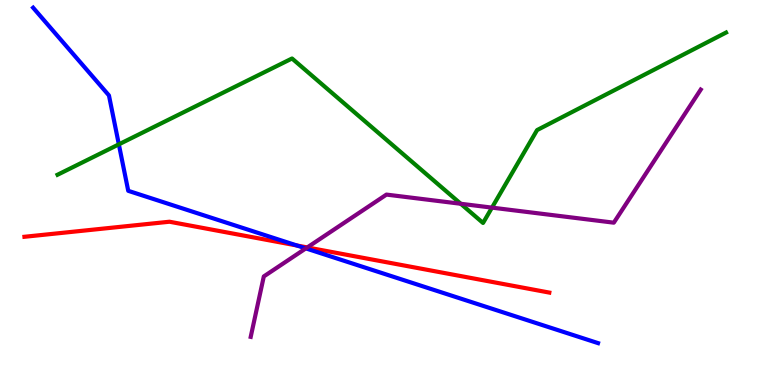[{'lines': ['blue', 'red'], 'intersections': [{'x': 3.83, 'y': 3.62}]}, {'lines': ['green', 'red'], 'intersections': []}, {'lines': ['purple', 'red'], 'intersections': [{'x': 3.96, 'y': 3.57}]}, {'lines': ['blue', 'green'], 'intersections': [{'x': 1.53, 'y': 6.25}]}, {'lines': ['blue', 'purple'], 'intersections': [{'x': 3.95, 'y': 3.55}]}, {'lines': ['green', 'purple'], 'intersections': [{'x': 5.95, 'y': 4.71}, {'x': 6.35, 'y': 4.61}]}]